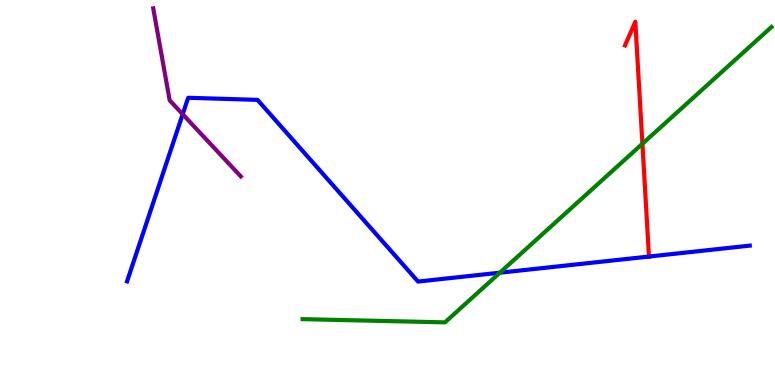[{'lines': ['blue', 'red'], 'intersections': [{'x': 8.37, 'y': 3.34}]}, {'lines': ['green', 'red'], 'intersections': [{'x': 8.29, 'y': 6.27}]}, {'lines': ['purple', 'red'], 'intersections': []}, {'lines': ['blue', 'green'], 'intersections': [{'x': 6.45, 'y': 2.92}]}, {'lines': ['blue', 'purple'], 'intersections': [{'x': 2.36, 'y': 7.03}]}, {'lines': ['green', 'purple'], 'intersections': []}]